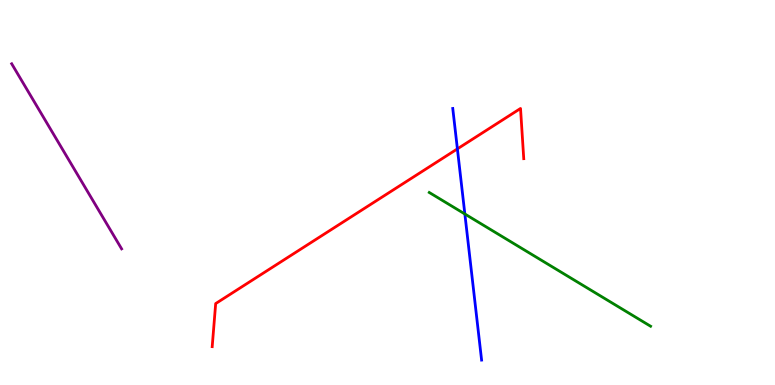[{'lines': ['blue', 'red'], 'intersections': [{'x': 5.9, 'y': 6.13}]}, {'lines': ['green', 'red'], 'intersections': []}, {'lines': ['purple', 'red'], 'intersections': []}, {'lines': ['blue', 'green'], 'intersections': [{'x': 6.0, 'y': 4.44}]}, {'lines': ['blue', 'purple'], 'intersections': []}, {'lines': ['green', 'purple'], 'intersections': []}]